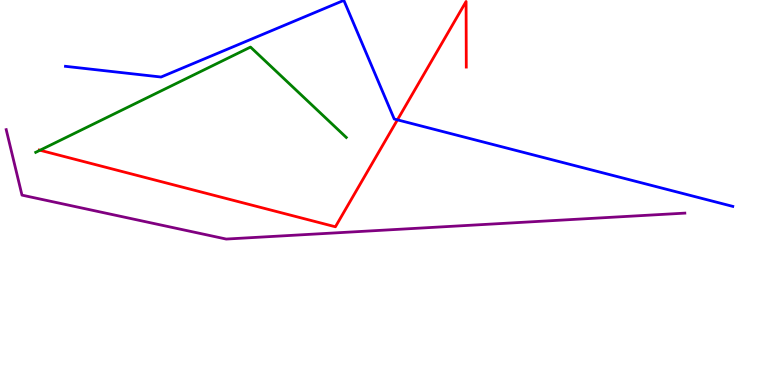[{'lines': ['blue', 'red'], 'intersections': [{'x': 5.13, 'y': 6.89}]}, {'lines': ['green', 'red'], 'intersections': [{'x': 0.516, 'y': 6.1}]}, {'lines': ['purple', 'red'], 'intersections': []}, {'lines': ['blue', 'green'], 'intersections': []}, {'lines': ['blue', 'purple'], 'intersections': []}, {'lines': ['green', 'purple'], 'intersections': []}]